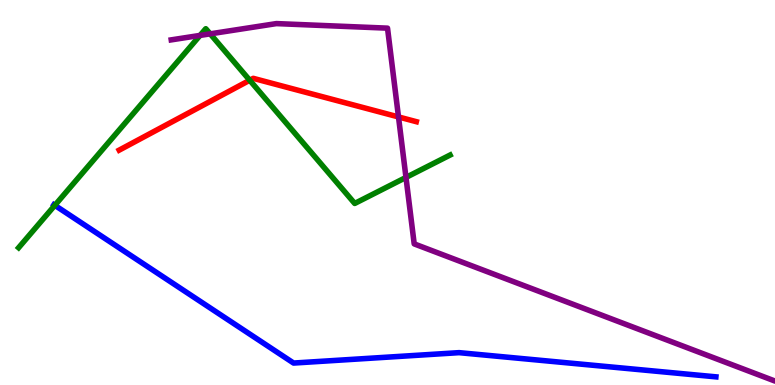[{'lines': ['blue', 'red'], 'intersections': []}, {'lines': ['green', 'red'], 'intersections': [{'x': 3.22, 'y': 7.92}]}, {'lines': ['purple', 'red'], 'intersections': [{'x': 5.14, 'y': 6.96}]}, {'lines': ['blue', 'green'], 'intersections': [{'x': 0.708, 'y': 4.67}]}, {'lines': ['blue', 'purple'], 'intersections': []}, {'lines': ['green', 'purple'], 'intersections': [{'x': 2.58, 'y': 9.08}, {'x': 2.71, 'y': 9.12}, {'x': 5.24, 'y': 5.39}]}]